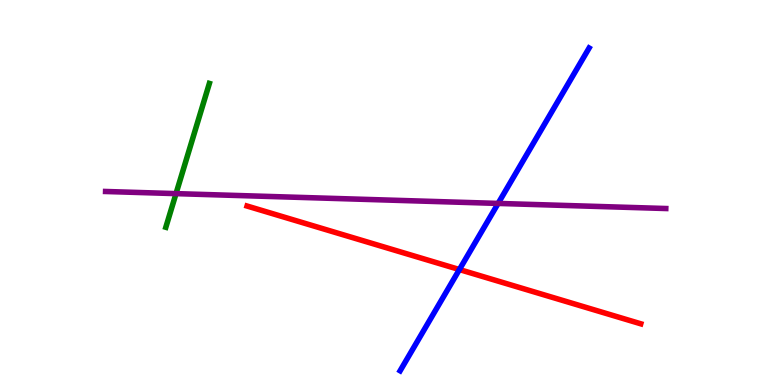[{'lines': ['blue', 'red'], 'intersections': [{'x': 5.93, 'y': 3.0}]}, {'lines': ['green', 'red'], 'intersections': []}, {'lines': ['purple', 'red'], 'intersections': []}, {'lines': ['blue', 'green'], 'intersections': []}, {'lines': ['blue', 'purple'], 'intersections': [{'x': 6.43, 'y': 4.72}]}, {'lines': ['green', 'purple'], 'intersections': [{'x': 2.27, 'y': 4.97}]}]